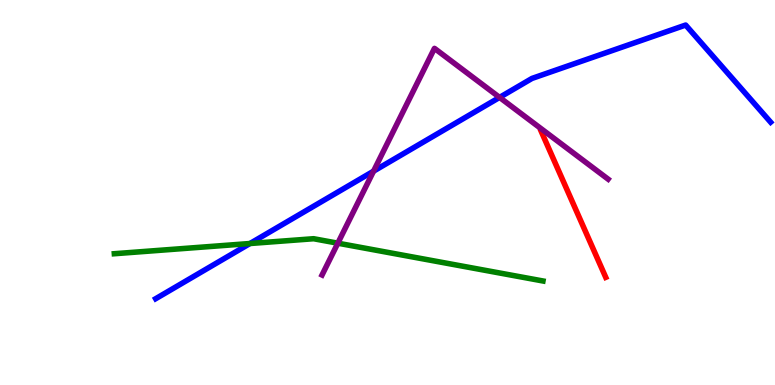[{'lines': ['blue', 'red'], 'intersections': []}, {'lines': ['green', 'red'], 'intersections': []}, {'lines': ['purple', 'red'], 'intersections': []}, {'lines': ['blue', 'green'], 'intersections': [{'x': 3.23, 'y': 3.67}]}, {'lines': ['blue', 'purple'], 'intersections': [{'x': 4.82, 'y': 5.55}, {'x': 6.45, 'y': 7.47}]}, {'lines': ['green', 'purple'], 'intersections': [{'x': 4.36, 'y': 3.68}]}]